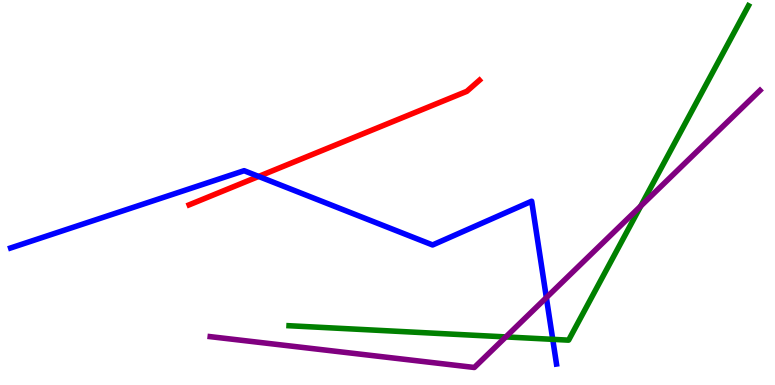[{'lines': ['blue', 'red'], 'intersections': [{'x': 3.34, 'y': 5.42}]}, {'lines': ['green', 'red'], 'intersections': []}, {'lines': ['purple', 'red'], 'intersections': []}, {'lines': ['blue', 'green'], 'intersections': [{'x': 7.13, 'y': 1.19}]}, {'lines': ['blue', 'purple'], 'intersections': [{'x': 7.05, 'y': 2.27}]}, {'lines': ['green', 'purple'], 'intersections': [{'x': 6.53, 'y': 1.25}, {'x': 8.27, 'y': 4.65}]}]